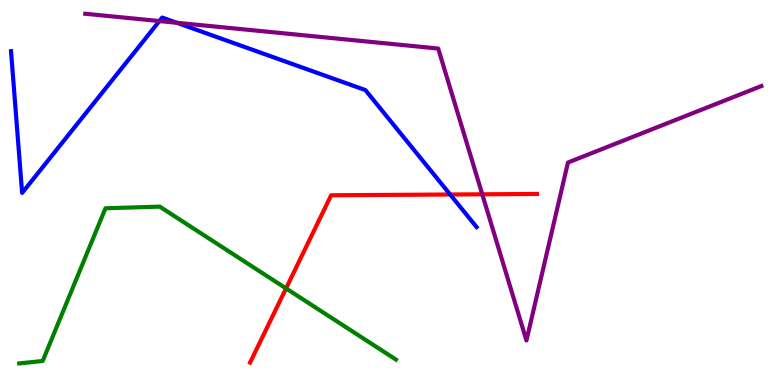[{'lines': ['blue', 'red'], 'intersections': [{'x': 5.81, 'y': 4.95}]}, {'lines': ['green', 'red'], 'intersections': [{'x': 3.69, 'y': 2.51}]}, {'lines': ['purple', 'red'], 'intersections': [{'x': 6.22, 'y': 4.95}]}, {'lines': ['blue', 'green'], 'intersections': []}, {'lines': ['blue', 'purple'], 'intersections': [{'x': 2.06, 'y': 9.45}, {'x': 2.28, 'y': 9.41}]}, {'lines': ['green', 'purple'], 'intersections': []}]